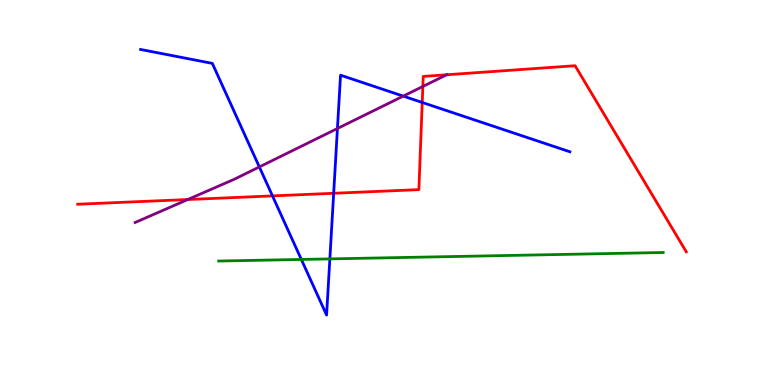[{'lines': ['blue', 'red'], 'intersections': [{'x': 3.52, 'y': 4.91}, {'x': 4.31, 'y': 4.98}, {'x': 5.45, 'y': 7.34}]}, {'lines': ['green', 'red'], 'intersections': []}, {'lines': ['purple', 'red'], 'intersections': [{'x': 2.42, 'y': 4.82}, {'x': 5.46, 'y': 7.75}, {'x': 5.76, 'y': 8.06}]}, {'lines': ['blue', 'green'], 'intersections': [{'x': 3.89, 'y': 3.26}, {'x': 4.26, 'y': 3.28}]}, {'lines': ['blue', 'purple'], 'intersections': [{'x': 3.35, 'y': 5.66}, {'x': 4.35, 'y': 6.66}, {'x': 5.2, 'y': 7.5}]}, {'lines': ['green', 'purple'], 'intersections': []}]